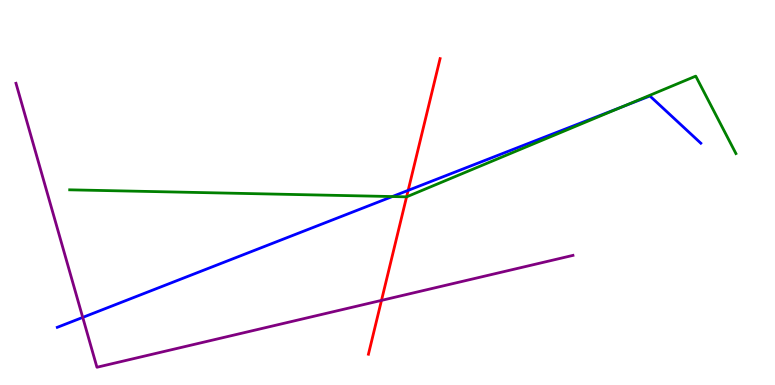[{'lines': ['blue', 'red'], 'intersections': [{'x': 5.27, 'y': 5.06}]}, {'lines': ['green', 'red'], 'intersections': [{'x': 5.25, 'y': 4.89}]}, {'lines': ['purple', 'red'], 'intersections': [{'x': 4.92, 'y': 2.2}]}, {'lines': ['blue', 'green'], 'intersections': [{'x': 5.06, 'y': 4.89}, {'x': 8.04, 'y': 7.23}]}, {'lines': ['blue', 'purple'], 'intersections': [{'x': 1.07, 'y': 1.76}]}, {'lines': ['green', 'purple'], 'intersections': []}]